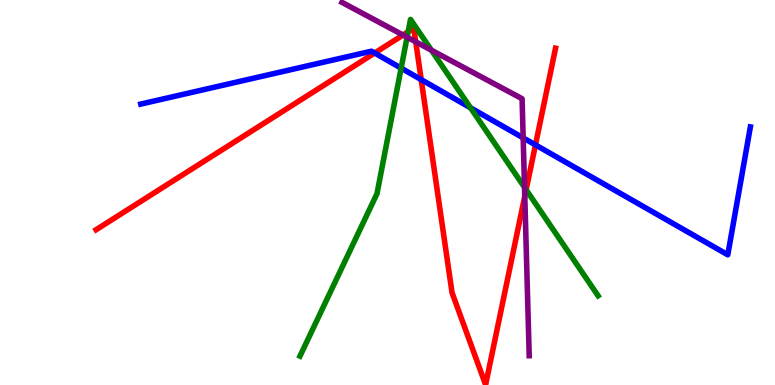[{'lines': ['blue', 'red'], 'intersections': [{'x': 4.83, 'y': 8.62}, {'x': 5.43, 'y': 7.93}, {'x': 6.91, 'y': 6.24}]}, {'lines': ['green', 'red'], 'intersections': [{'x': 5.27, 'y': 9.17}, {'x': 6.79, 'y': 5.07}]}, {'lines': ['purple', 'red'], 'intersections': [{'x': 5.2, 'y': 9.09}, {'x': 5.36, 'y': 8.91}, {'x': 6.77, 'y': 4.9}]}, {'lines': ['blue', 'green'], 'intersections': [{'x': 5.18, 'y': 8.23}, {'x': 6.07, 'y': 7.2}]}, {'lines': ['blue', 'purple'], 'intersections': [{'x': 6.75, 'y': 6.42}]}, {'lines': ['green', 'purple'], 'intersections': [{'x': 5.25, 'y': 9.03}, {'x': 5.57, 'y': 8.7}, {'x': 6.77, 'y': 5.13}]}]